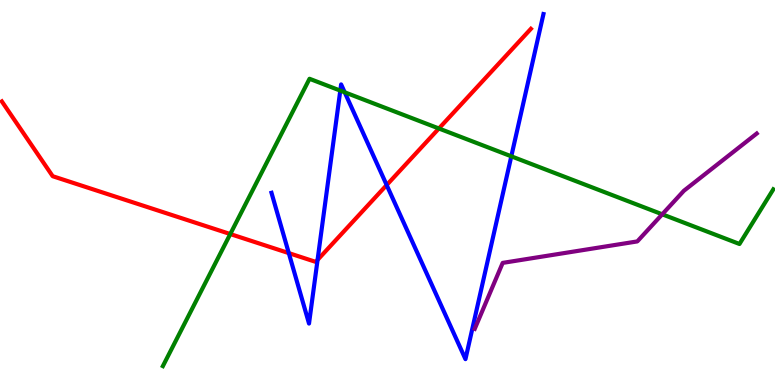[{'lines': ['blue', 'red'], 'intersections': [{'x': 3.73, 'y': 3.43}, {'x': 4.1, 'y': 3.25}, {'x': 4.99, 'y': 5.19}]}, {'lines': ['green', 'red'], 'intersections': [{'x': 2.97, 'y': 3.92}, {'x': 5.66, 'y': 6.66}]}, {'lines': ['purple', 'red'], 'intersections': []}, {'lines': ['blue', 'green'], 'intersections': [{'x': 4.39, 'y': 7.65}, {'x': 4.45, 'y': 7.6}, {'x': 6.6, 'y': 5.94}]}, {'lines': ['blue', 'purple'], 'intersections': []}, {'lines': ['green', 'purple'], 'intersections': [{'x': 8.54, 'y': 4.43}]}]